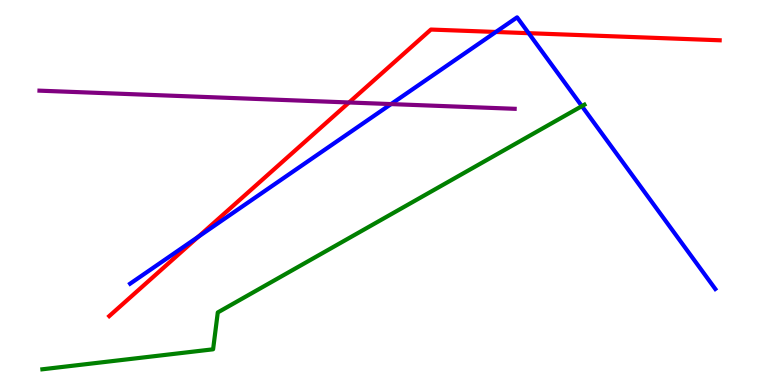[{'lines': ['blue', 'red'], 'intersections': [{'x': 2.56, 'y': 3.85}, {'x': 6.4, 'y': 9.17}, {'x': 6.82, 'y': 9.14}]}, {'lines': ['green', 'red'], 'intersections': []}, {'lines': ['purple', 'red'], 'intersections': [{'x': 4.5, 'y': 7.34}]}, {'lines': ['blue', 'green'], 'intersections': [{'x': 7.51, 'y': 7.24}]}, {'lines': ['blue', 'purple'], 'intersections': [{'x': 5.05, 'y': 7.3}]}, {'lines': ['green', 'purple'], 'intersections': []}]